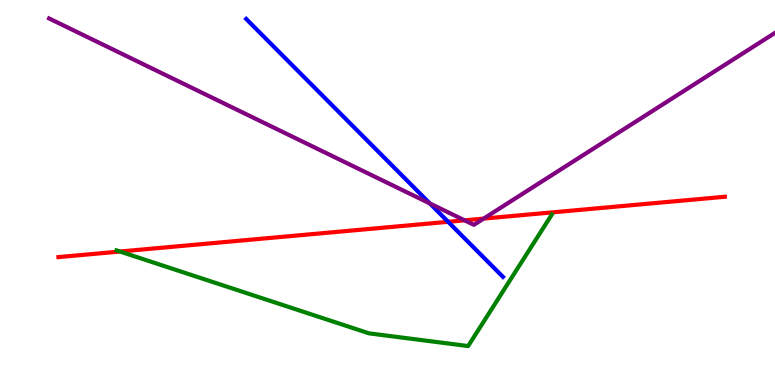[{'lines': ['blue', 'red'], 'intersections': [{'x': 5.78, 'y': 4.24}]}, {'lines': ['green', 'red'], 'intersections': [{'x': 1.55, 'y': 3.47}]}, {'lines': ['purple', 'red'], 'intersections': [{'x': 5.99, 'y': 4.28}, {'x': 6.24, 'y': 4.32}]}, {'lines': ['blue', 'green'], 'intersections': []}, {'lines': ['blue', 'purple'], 'intersections': [{'x': 5.55, 'y': 4.72}]}, {'lines': ['green', 'purple'], 'intersections': []}]